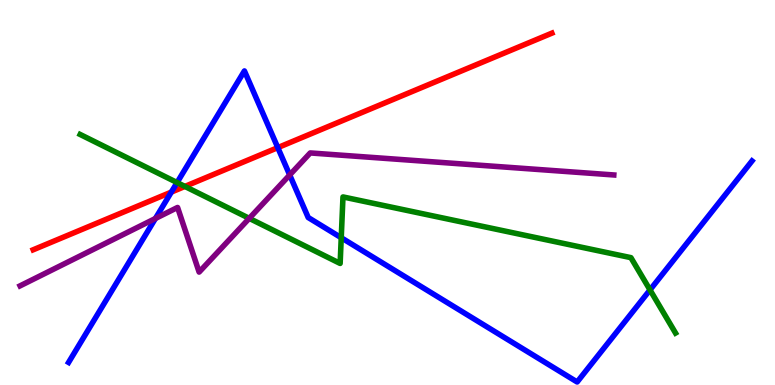[{'lines': ['blue', 'red'], 'intersections': [{'x': 2.21, 'y': 5.01}, {'x': 3.58, 'y': 6.17}]}, {'lines': ['green', 'red'], 'intersections': [{'x': 2.39, 'y': 5.16}]}, {'lines': ['purple', 'red'], 'intersections': []}, {'lines': ['blue', 'green'], 'intersections': [{'x': 2.28, 'y': 5.26}, {'x': 4.4, 'y': 3.83}, {'x': 8.39, 'y': 2.47}]}, {'lines': ['blue', 'purple'], 'intersections': [{'x': 2.01, 'y': 4.33}, {'x': 3.74, 'y': 5.46}]}, {'lines': ['green', 'purple'], 'intersections': [{'x': 3.22, 'y': 4.33}]}]